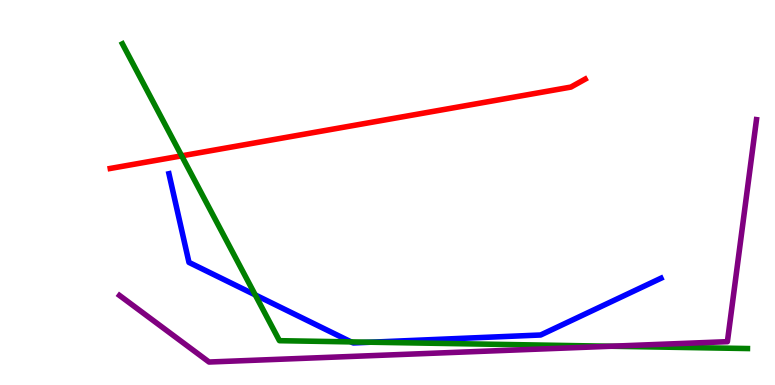[{'lines': ['blue', 'red'], 'intersections': []}, {'lines': ['green', 'red'], 'intersections': [{'x': 2.34, 'y': 5.95}]}, {'lines': ['purple', 'red'], 'intersections': []}, {'lines': ['blue', 'green'], 'intersections': [{'x': 3.29, 'y': 2.34}, {'x': 4.53, 'y': 1.12}, {'x': 4.78, 'y': 1.11}]}, {'lines': ['blue', 'purple'], 'intersections': []}, {'lines': ['green', 'purple'], 'intersections': [{'x': 7.88, 'y': 1.01}]}]